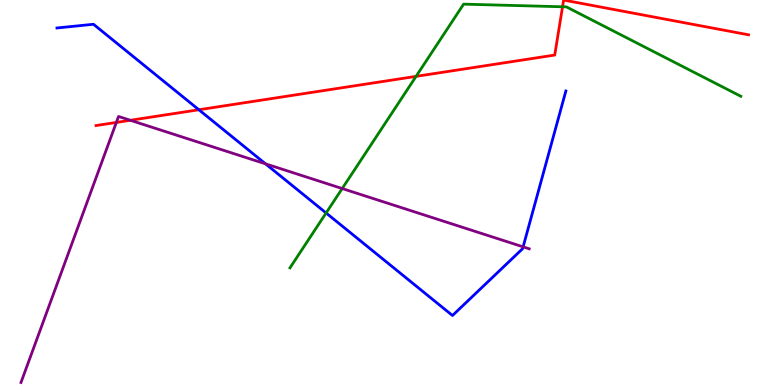[{'lines': ['blue', 'red'], 'intersections': [{'x': 2.57, 'y': 7.15}]}, {'lines': ['green', 'red'], 'intersections': [{'x': 5.37, 'y': 8.02}, {'x': 7.26, 'y': 9.82}]}, {'lines': ['purple', 'red'], 'intersections': [{'x': 1.5, 'y': 6.82}, {'x': 1.68, 'y': 6.88}]}, {'lines': ['blue', 'green'], 'intersections': [{'x': 4.21, 'y': 4.47}]}, {'lines': ['blue', 'purple'], 'intersections': [{'x': 3.43, 'y': 5.74}, {'x': 6.75, 'y': 3.59}]}, {'lines': ['green', 'purple'], 'intersections': [{'x': 4.42, 'y': 5.1}]}]